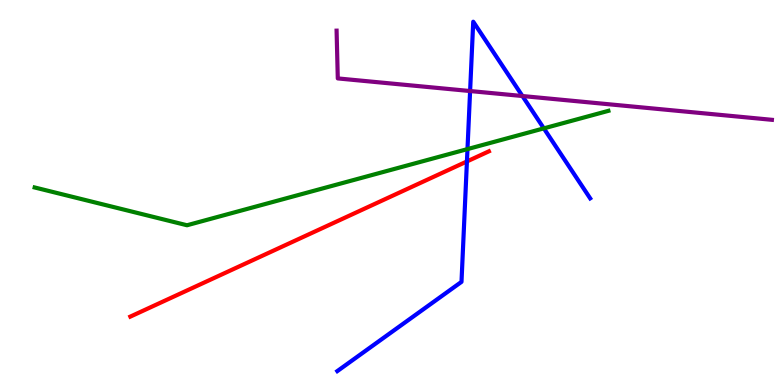[{'lines': ['blue', 'red'], 'intersections': [{'x': 6.02, 'y': 5.81}]}, {'lines': ['green', 'red'], 'intersections': []}, {'lines': ['purple', 'red'], 'intersections': []}, {'lines': ['blue', 'green'], 'intersections': [{'x': 6.03, 'y': 6.13}, {'x': 7.02, 'y': 6.67}]}, {'lines': ['blue', 'purple'], 'intersections': [{'x': 6.07, 'y': 7.64}, {'x': 6.74, 'y': 7.51}]}, {'lines': ['green', 'purple'], 'intersections': []}]